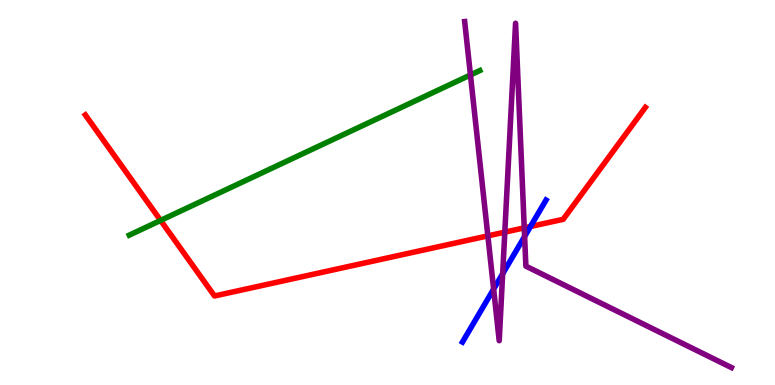[{'lines': ['blue', 'red'], 'intersections': [{'x': 6.84, 'y': 4.12}]}, {'lines': ['green', 'red'], 'intersections': [{'x': 2.07, 'y': 4.27}]}, {'lines': ['purple', 'red'], 'intersections': [{'x': 6.3, 'y': 3.87}, {'x': 6.51, 'y': 3.97}, {'x': 6.76, 'y': 4.08}]}, {'lines': ['blue', 'green'], 'intersections': []}, {'lines': ['blue', 'purple'], 'intersections': [{'x': 6.37, 'y': 2.49}, {'x': 6.49, 'y': 2.89}, {'x': 6.77, 'y': 3.86}]}, {'lines': ['green', 'purple'], 'intersections': [{'x': 6.07, 'y': 8.05}]}]